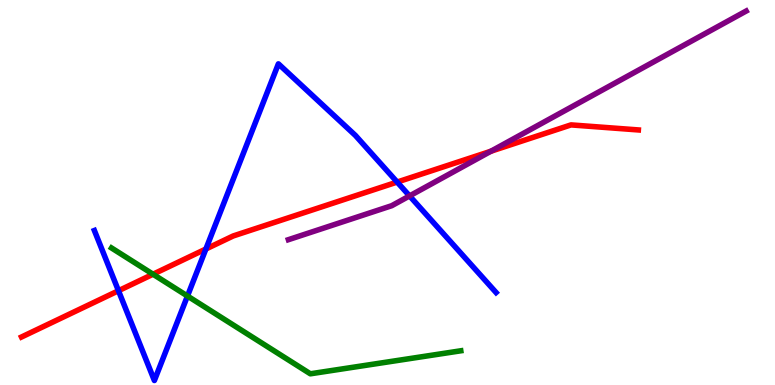[{'lines': ['blue', 'red'], 'intersections': [{'x': 1.53, 'y': 2.45}, {'x': 2.66, 'y': 3.53}, {'x': 5.12, 'y': 5.27}]}, {'lines': ['green', 'red'], 'intersections': [{'x': 1.97, 'y': 2.88}]}, {'lines': ['purple', 'red'], 'intersections': [{'x': 6.33, 'y': 6.07}]}, {'lines': ['blue', 'green'], 'intersections': [{'x': 2.42, 'y': 2.31}]}, {'lines': ['blue', 'purple'], 'intersections': [{'x': 5.28, 'y': 4.91}]}, {'lines': ['green', 'purple'], 'intersections': []}]